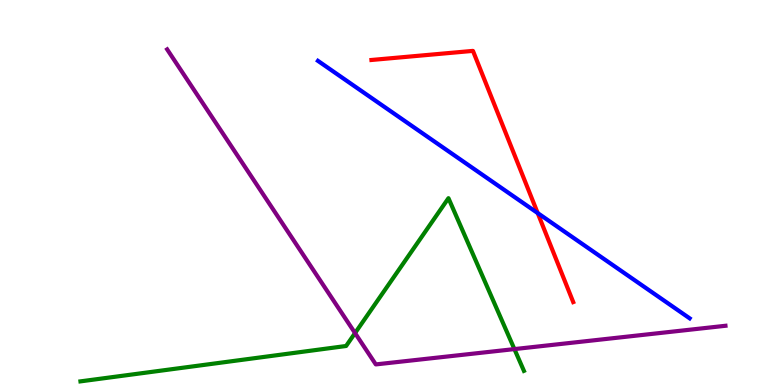[{'lines': ['blue', 'red'], 'intersections': [{'x': 6.94, 'y': 4.47}]}, {'lines': ['green', 'red'], 'intersections': []}, {'lines': ['purple', 'red'], 'intersections': []}, {'lines': ['blue', 'green'], 'intersections': []}, {'lines': ['blue', 'purple'], 'intersections': []}, {'lines': ['green', 'purple'], 'intersections': [{'x': 4.58, 'y': 1.35}, {'x': 6.64, 'y': 0.933}]}]